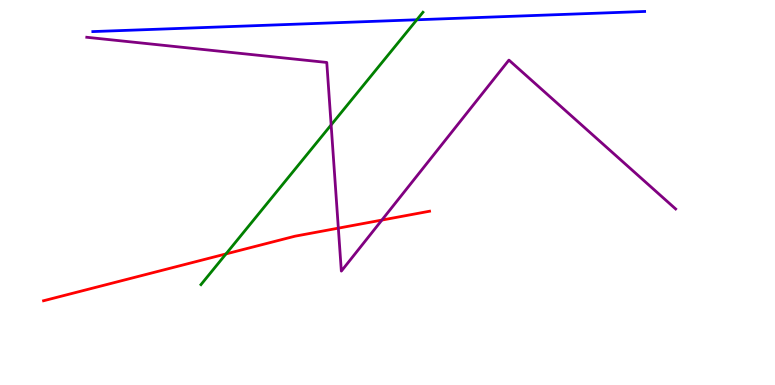[{'lines': ['blue', 'red'], 'intersections': []}, {'lines': ['green', 'red'], 'intersections': [{'x': 2.92, 'y': 3.4}]}, {'lines': ['purple', 'red'], 'intersections': [{'x': 4.37, 'y': 4.07}, {'x': 4.93, 'y': 4.28}]}, {'lines': ['blue', 'green'], 'intersections': [{'x': 5.38, 'y': 9.49}]}, {'lines': ['blue', 'purple'], 'intersections': []}, {'lines': ['green', 'purple'], 'intersections': [{'x': 4.27, 'y': 6.76}]}]